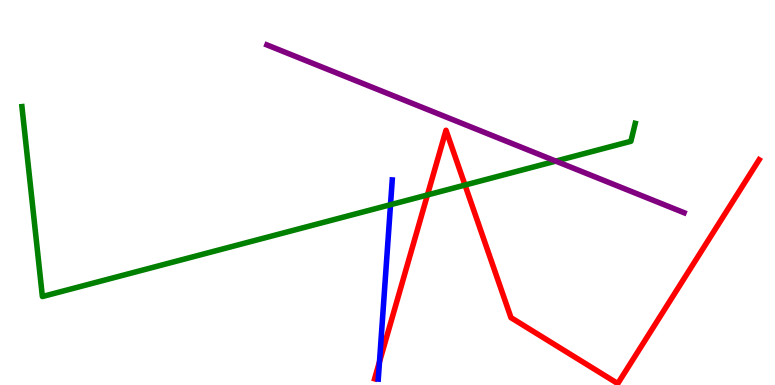[{'lines': ['blue', 'red'], 'intersections': [{'x': 4.9, 'y': 0.602}]}, {'lines': ['green', 'red'], 'intersections': [{'x': 5.52, 'y': 4.94}, {'x': 6.0, 'y': 5.19}]}, {'lines': ['purple', 'red'], 'intersections': []}, {'lines': ['blue', 'green'], 'intersections': [{'x': 5.04, 'y': 4.68}]}, {'lines': ['blue', 'purple'], 'intersections': []}, {'lines': ['green', 'purple'], 'intersections': [{'x': 7.17, 'y': 5.82}]}]